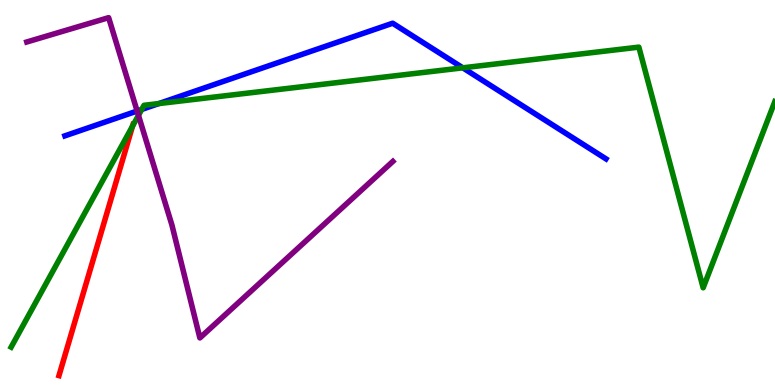[{'lines': ['blue', 'red'], 'intersections': []}, {'lines': ['green', 'red'], 'intersections': [{'x': 1.71, 'y': 6.72}]}, {'lines': ['purple', 'red'], 'intersections': []}, {'lines': ['blue', 'green'], 'intersections': [{'x': 1.83, 'y': 7.16}, {'x': 2.05, 'y': 7.31}, {'x': 5.97, 'y': 8.24}]}, {'lines': ['blue', 'purple'], 'intersections': [{'x': 1.77, 'y': 7.12}]}, {'lines': ['green', 'purple'], 'intersections': [{'x': 1.79, 'y': 7.0}]}]